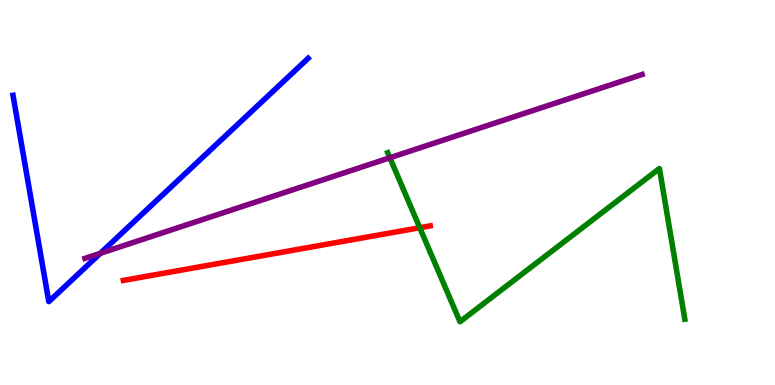[{'lines': ['blue', 'red'], 'intersections': []}, {'lines': ['green', 'red'], 'intersections': [{'x': 5.42, 'y': 4.09}]}, {'lines': ['purple', 'red'], 'intersections': []}, {'lines': ['blue', 'green'], 'intersections': []}, {'lines': ['blue', 'purple'], 'intersections': [{'x': 1.29, 'y': 3.42}]}, {'lines': ['green', 'purple'], 'intersections': [{'x': 5.03, 'y': 5.9}]}]